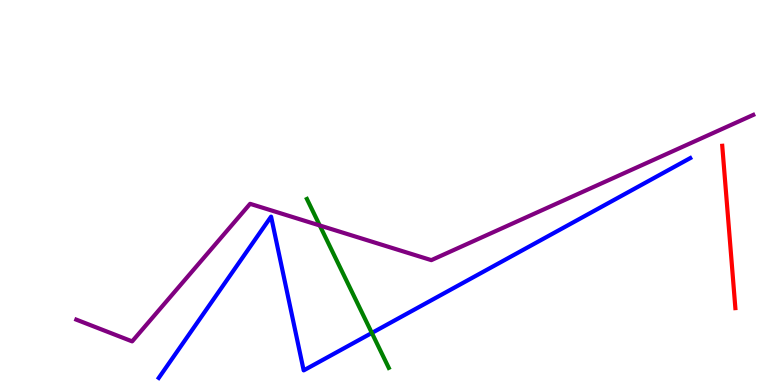[{'lines': ['blue', 'red'], 'intersections': []}, {'lines': ['green', 'red'], 'intersections': []}, {'lines': ['purple', 'red'], 'intersections': []}, {'lines': ['blue', 'green'], 'intersections': [{'x': 4.8, 'y': 1.35}]}, {'lines': ['blue', 'purple'], 'intersections': []}, {'lines': ['green', 'purple'], 'intersections': [{'x': 4.13, 'y': 4.14}]}]